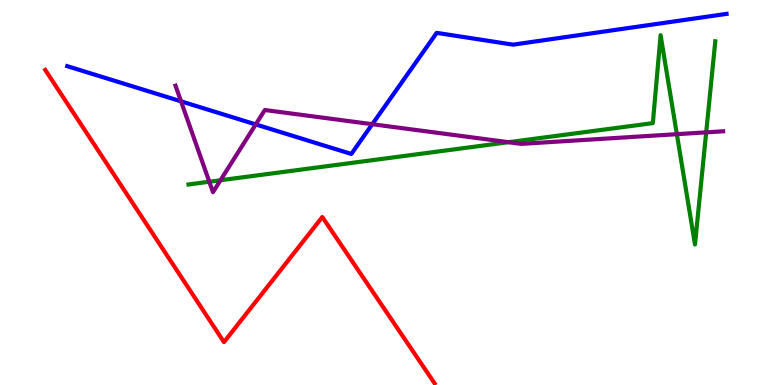[{'lines': ['blue', 'red'], 'intersections': []}, {'lines': ['green', 'red'], 'intersections': []}, {'lines': ['purple', 'red'], 'intersections': []}, {'lines': ['blue', 'green'], 'intersections': []}, {'lines': ['blue', 'purple'], 'intersections': [{'x': 2.34, 'y': 7.37}, {'x': 3.3, 'y': 6.77}, {'x': 4.8, 'y': 6.77}]}, {'lines': ['green', 'purple'], 'intersections': [{'x': 2.7, 'y': 5.28}, {'x': 2.85, 'y': 5.32}, {'x': 6.56, 'y': 6.31}, {'x': 8.73, 'y': 6.51}, {'x': 9.11, 'y': 6.56}]}]